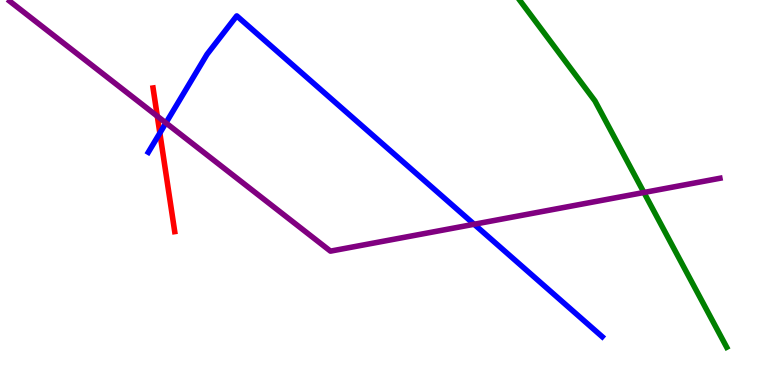[{'lines': ['blue', 'red'], 'intersections': [{'x': 2.06, 'y': 6.54}]}, {'lines': ['green', 'red'], 'intersections': []}, {'lines': ['purple', 'red'], 'intersections': [{'x': 2.03, 'y': 6.98}]}, {'lines': ['blue', 'green'], 'intersections': []}, {'lines': ['blue', 'purple'], 'intersections': [{'x': 2.14, 'y': 6.81}, {'x': 6.12, 'y': 4.18}]}, {'lines': ['green', 'purple'], 'intersections': [{'x': 8.31, 'y': 5.0}]}]